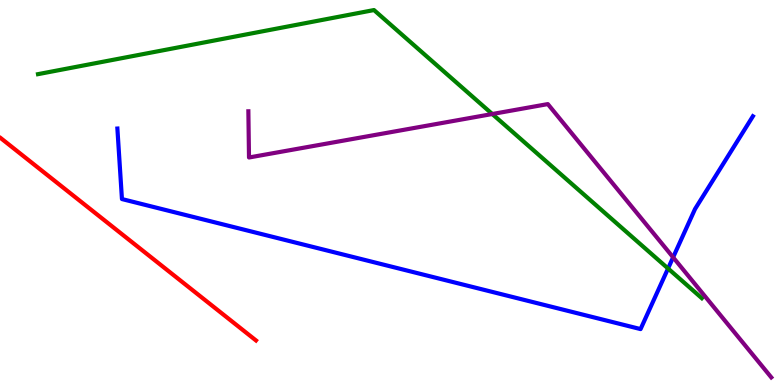[{'lines': ['blue', 'red'], 'intersections': []}, {'lines': ['green', 'red'], 'intersections': []}, {'lines': ['purple', 'red'], 'intersections': []}, {'lines': ['blue', 'green'], 'intersections': [{'x': 8.62, 'y': 3.03}]}, {'lines': ['blue', 'purple'], 'intersections': [{'x': 8.69, 'y': 3.32}]}, {'lines': ['green', 'purple'], 'intersections': [{'x': 6.35, 'y': 7.04}]}]